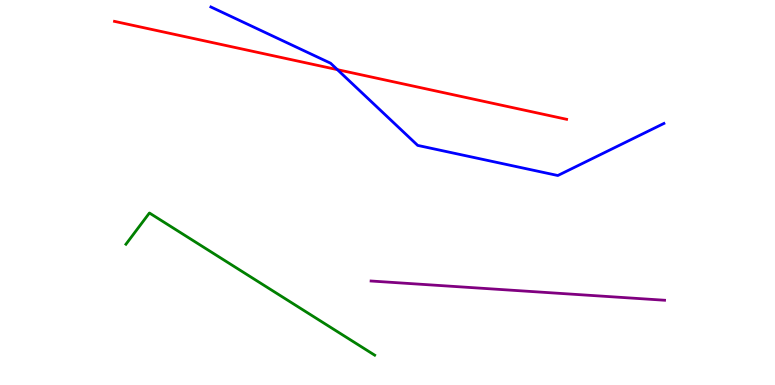[{'lines': ['blue', 'red'], 'intersections': [{'x': 4.35, 'y': 8.19}]}, {'lines': ['green', 'red'], 'intersections': []}, {'lines': ['purple', 'red'], 'intersections': []}, {'lines': ['blue', 'green'], 'intersections': []}, {'lines': ['blue', 'purple'], 'intersections': []}, {'lines': ['green', 'purple'], 'intersections': []}]